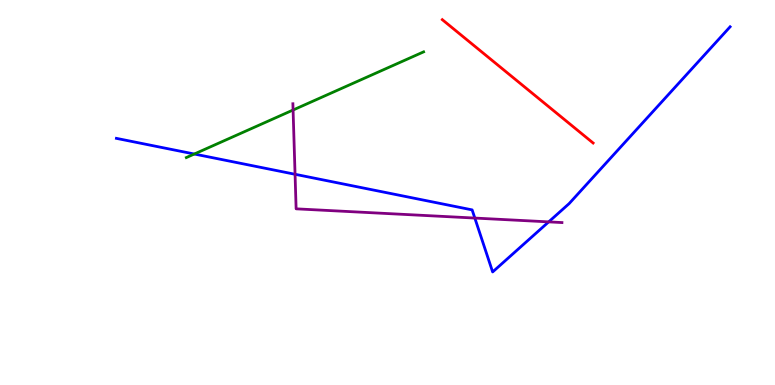[{'lines': ['blue', 'red'], 'intersections': []}, {'lines': ['green', 'red'], 'intersections': []}, {'lines': ['purple', 'red'], 'intersections': []}, {'lines': ['blue', 'green'], 'intersections': [{'x': 2.51, 'y': 6.0}]}, {'lines': ['blue', 'purple'], 'intersections': [{'x': 3.81, 'y': 5.47}, {'x': 6.13, 'y': 4.34}, {'x': 7.08, 'y': 4.24}]}, {'lines': ['green', 'purple'], 'intersections': [{'x': 3.78, 'y': 7.14}]}]